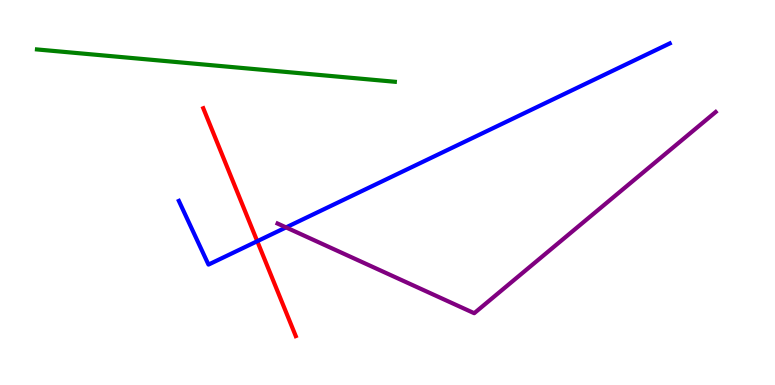[{'lines': ['blue', 'red'], 'intersections': [{'x': 3.32, 'y': 3.73}]}, {'lines': ['green', 'red'], 'intersections': []}, {'lines': ['purple', 'red'], 'intersections': []}, {'lines': ['blue', 'green'], 'intersections': []}, {'lines': ['blue', 'purple'], 'intersections': [{'x': 3.69, 'y': 4.09}]}, {'lines': ['green', 'purple'], 'intersections': []}]